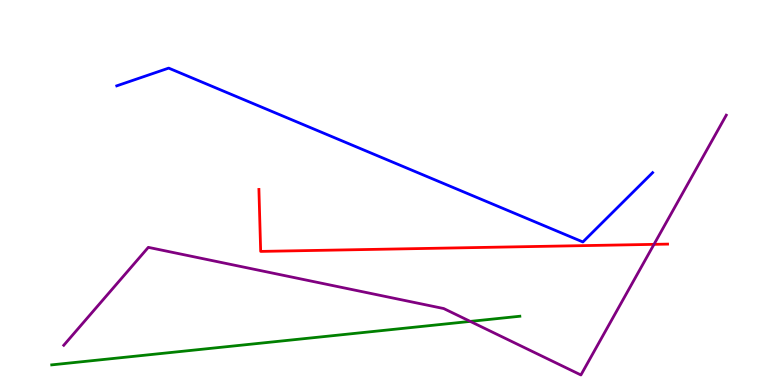[{'lines': ['blue', 'red'], 'intersections': []}, {'lines': ['green', 'red'], 'intersections': []}, {'lines': ['purple', 'red'], 'intersections': [{'x': 8.44, 'y': 3.65}]}, {'lines': ['blue', 'green'], 'intersections': []}, {'lines': ['blue', 'purple'], 'intersections': []}, {'lines': ['green', 'purple'], 'intersections': [{'x': 6.07, 'y': 1.65}]}]